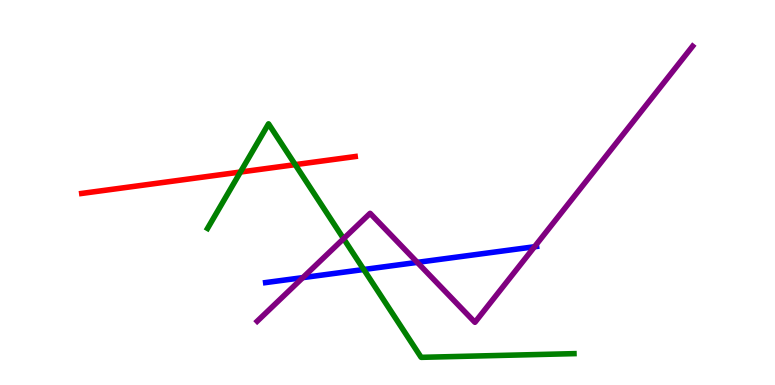[{'lines': ['blue', 'red'], 'intersections': []}, {'lines': ['green', 'red'], 'intersections': [{'x': 3.1, 'y': 5.53}, {'x': 3.81, 'y': 5.72}]}, {'lines': ['purple', 'red'], 'intersections': []}, {'lines': ['blue', 'green'], 'intersections': [{'x': 4.69, 'y': 3.0}]}, {'lines': ['blue', 'purple'], 'intersections': [{'x': 3.91, 'y': 2.79}, {'x': 5.38, 'y': 3.19}, {'x': 6.9, 'y': 3.59}]}, {'lines': ['green', 'purple'], 'intersections': [{'x': 4.43, 'y': 3.8}]}]